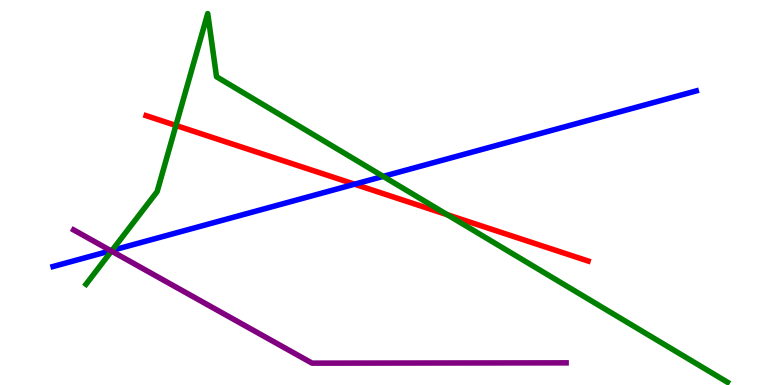[{'lines': ['blue', 'red'], 'intersections': [{'x': 4.57, 'y': 5.22}]}, {'lines': ['green', 'red'], 'intersections': [{'x': 2.27, 'y': 6.74}, {'x': 5.77, 'y': 4.42}]}, {'lines': ['purple', 'red'], 'intersections': []}, {'lines': ['blue', 'green'], 'intersections': [{'x': 1.45, 'y': 3.5}, {'x': 4.94, 'y': 5.42}]}, {'lines': ['blue', 'purple'], 'intersections': [{'x': 1.43, 'y': 3.49}]}, {'lines': ['green', 'purple'], 'intersections': [{'x': 1.44, 'y': 3.48}]}]